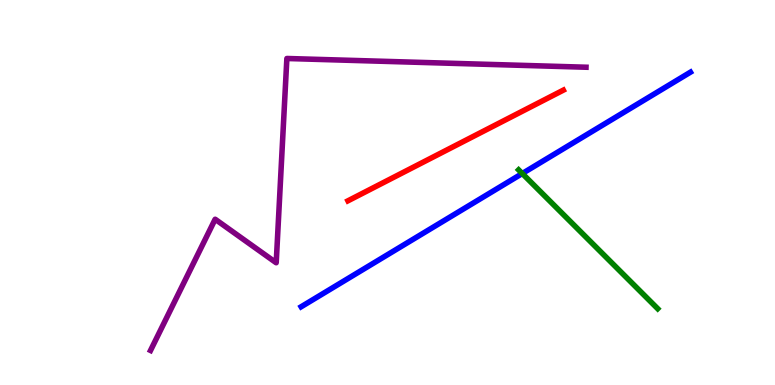[{'lines': ['blue', 'red'], 'intersections': []}, {'lines': ['green', 'red'], 'intersections': []}, {'lines': ['purple', 'red'], 'intersections': []}, {'lines': ['blue', 'green'], 'intersections': [{'x': 6.74, 'y': 5.49}]}, {'lines': ['blue', 'purple'], 'intersections': []}, {'lines': ['green', 'purple'], 'intersections': []}]